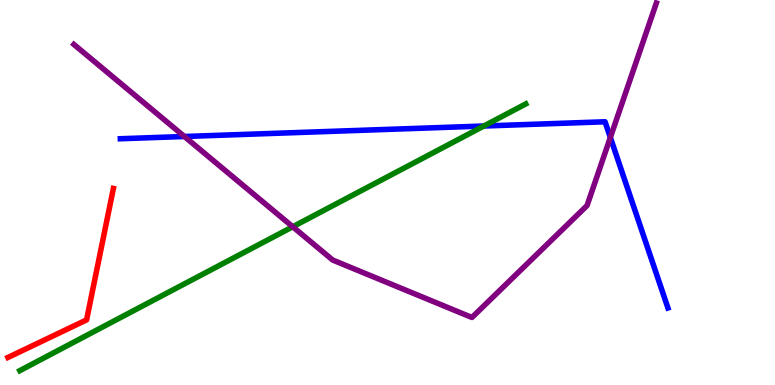[{'lines': ['blue', 'red'], 'intersections': []}, {'lines': ['green', 'red'], 'intersections': []}, {'lines': ['purple', 'red'], 'intersections': []}, {'lines': ['blue', 'green'], 'intersections': [{'x': 6.24, 'y': 6.73}]}, {'lines': ['blue', 'purple'], 'intersections': [{'x': 2.38, 'y': 6.45}, {'x': 7.88, 'y': 6.43}]}, {'lines': ['green', 'purple'], 'intersections': [{'x': 3.78, 'y': 4.11}]}]